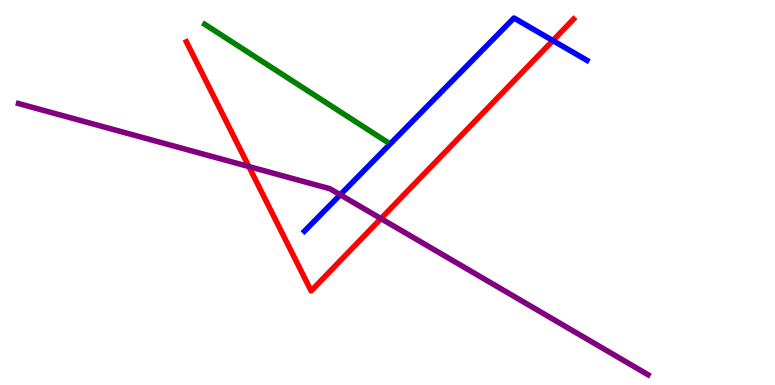[{'lines': ['blue', 'red'], 'intersections': [{'x': 7.13, 'y': 8.95}]}, {'lines': ['green', 'red'], 'intersections': []}, {'lines': ['purple', 'red'], 'intersections': [{'x': 3.21, 'y': 5.67}, {'x': 4.92, 'y': 4.32}]}, {'lines': ['blue', 'green'], 'intersections': []}, {'lines': ['blue', 'purple'], 'intersections': [{'x': 4.39, 'y': 4.94}]}, {'lines': ['green', 'purple'], 'intersections': []}]